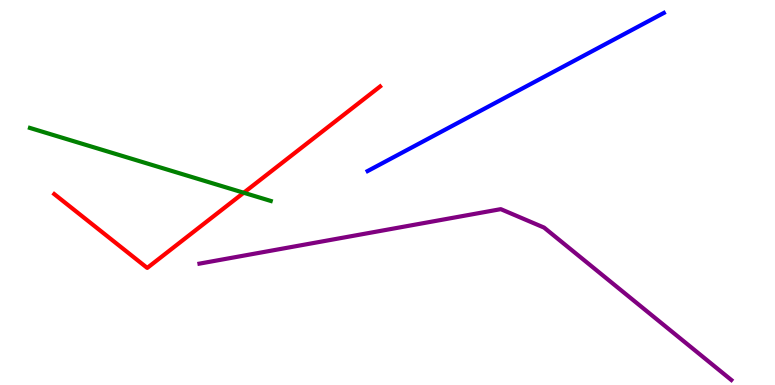[{'lines': ['blue', 'red'], 'intersections': []}, {'lines': ['green', 'red'], 'intersections': [{'x': 3.14, 'y': 4.99}]}, {'lines': ['purple', 'red'], 'intersections': []}, {'lines': ['blue', 'green'], 'intersections': []}, {'lines': ['blue', 'purple'], 'intersections': []}, {'lines': ['green', 'purple'], 'intersections': []}]